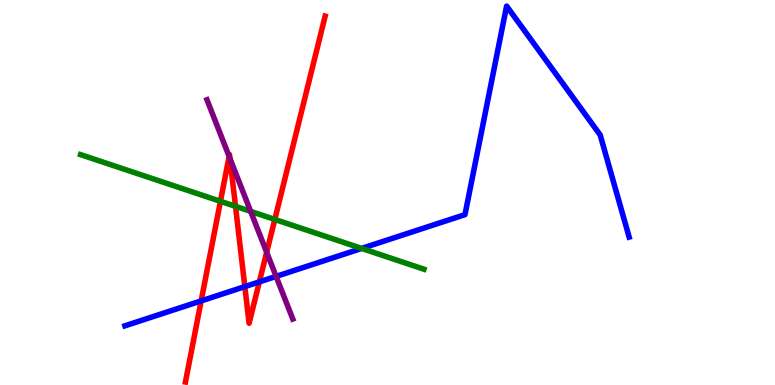[{'lines': ['blue', 'red'], 'intersections': [{'x': 2.6, 'y': 2.18}, {'x': 3.16, 'y': 2.56}, {'x': 3.35, 'y': 2.68}]}, {'lines': ['green', 'red'], 'intersections': [{'x': 2.84, 'y': 4.77}, {'x': 3.04, 'y': 4.64}, {'x': 3.55, 'y': 4.3}]}, {'lines': ['purple', 'red'], 'intersections': [{'x': 2.96, 'y': 5.94}, {'x': 2.97, 'y': 5.88}, {'x': 3.44, 'y': 3.45}]}, {'lines': ['blue', 'green'], 'intersections': [{'x': 4.67, 'y': 3.55}]}, {'lines': ['blue', 'purple'], 'intersections': [{'x': 3.56, 'y': 2.82}]}, {'lines': ['green', 'purple'], 'intersections': [{'x': 3.23, 'y': 4.51}]}]